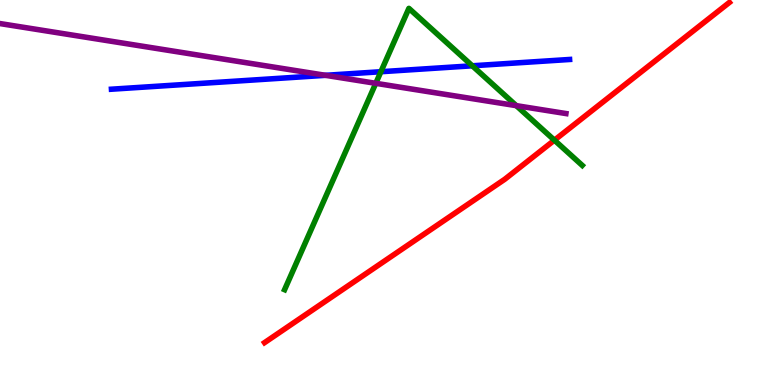[{'lines': ['blue', 'red'], 'intersections': []}, {'lines': ['green', 'red'], 'intersections': [{'x': 7.15, 'y': 6.36}]}, {'lines': ['purple', 'red'], 'intersections': []}, {'lines': ['blue', 'green'], 'intersections': [{'x': 4.91, 'y': 8.14}, {'x': 6.09, 'y': 8.29}]}, {'lines': ['blue', 'purple'], 'intersections': [{'x': 4.2, 'y': 8.04}]}, {'lines': ['green', 'purple'], 'intersections': [{'x': 4.85, 'y': 7.84}, {'x': 6.66, 'y': 7.26}]}]